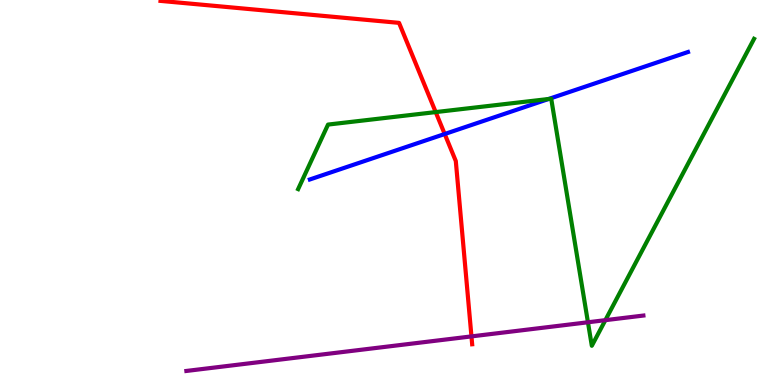[{'lines': ['blue', 'red'], 'intersections': [{'x': 5.74, 'y': 6.52}]}, {'lines': ['green', 'red'], 'intersections': [{'x': 5.62, 'y': 7.09}]}, {'lines': ['purple', 'red'], 'intersections': [{'x': 6.08, 'y': 1.26}]}, {'lines': ['blue', 'green'], 'intersections': [{'x': 7.08, 'y': 7.43}]}, {'lines': ['blue', 'purple'], 'intersections': []}, {'lines': ['green', 'purple'], 'intersections': [{'x': 7.59, 'y': 1.63}, {'x': 7.81, 'y': 1.68}]}]